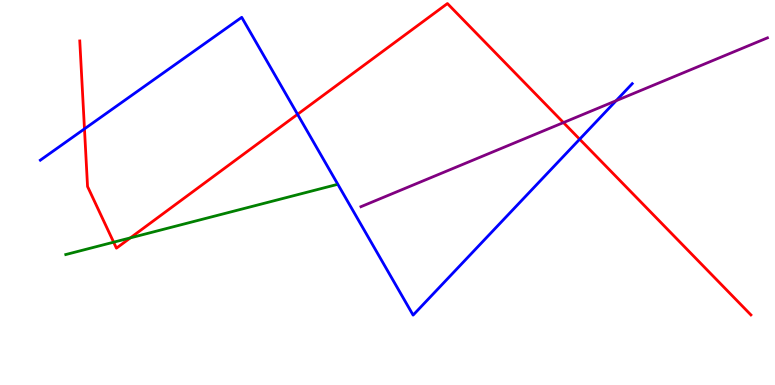[{'lines': ['blue', 'red'], 'intersections': [{'x': 1.09, 'y': 6.65}, {'x': 3.84, 'y': 7.03}, {'x': 7.48, 'y': 6.38}]}, {'lines': ['green', 'red'], 'intersections': [{'x': 1.47, 'y': 3.71}, {'x': 1.68, 'y': 3.82}]}, {'lines': ['purple', 'red'], 'intersections': [{'x': 7.27, 'y': 6.82}]}, {'lines': ['blue', 'green'], 'intersections': []}, {'lines': ['blue', 'purple'], 'intersections': [{'x': 7.95, 'y': 7.38}]}, {'lines': ['green', 'purple'], 'intersections': []}]